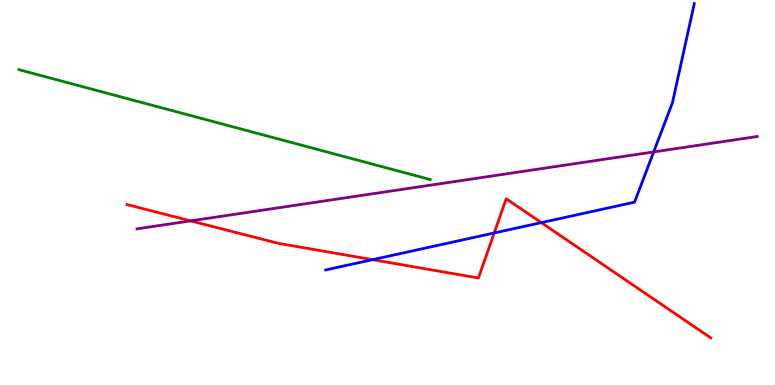[{'lines': ['blue', 'red'], 'intersections': [{'x': 4.81, 'y': 3.26}, {'x': 6.38, 'y': 3.95}, {'x': 6.98, 'y': 4.22}]}, {'lines': ['green', 'red'], 'intersections': []}, {'lines': ['purple', 'red'], 'intersections': [{'x': 2.46, 'y': 4.26}]}, {'lines': ['blue', 'green'], 'intersections': []}, {'lines': ['blue', 'purple'], 'intersections': [{'x': 8.43, 'y': 6.05}]}, {'lines': ['green', 'purple'], 'intersections': []}]